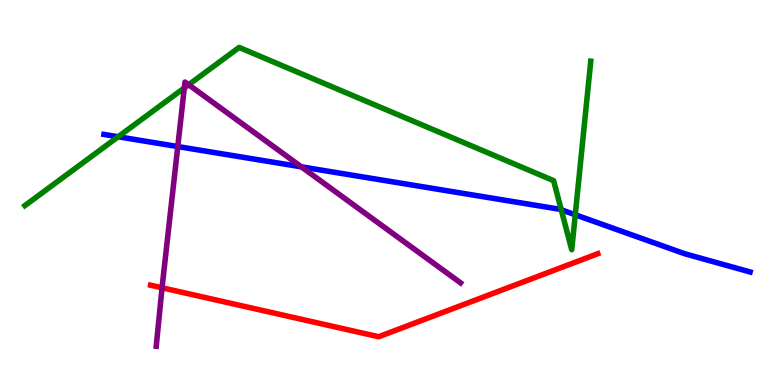[{'lines': ['blue', 'red'], 'intersections': []}, {'lines': ['green', 'red'], 'intersections': []}, {'lines': ['purple', 'red'], 'intersections': [{'x': 2.09, 'y': 2.53}]}, {'lines': ['blue', 'green'], 'intersections': [{'x': 1.52, 'y': 6.45}, {'x': 7.24, 'y': 4.55}, {'x': 7.42, 'y': 4.42}]}, {'lines': ['blue', 'purple'], 'intersections': [{'x': 2.29, 'y': 6.19}, {'x': 3.89, 'y': 5.67}]}, {'lines': ['green', 'purple'], 'intersections': [{'x': 2.38, 'y': 7.72}, {'x': 2.43, 'y': 7.8}]}]